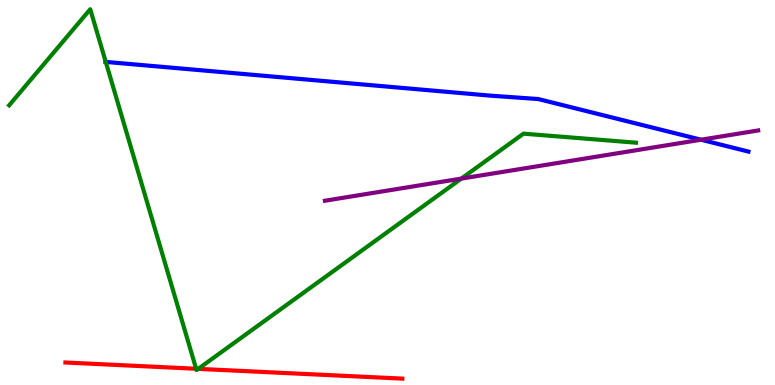[{'lines': ['blue', 'red'], 'intersections': []}, {'lines': ['green', 'red'], 'intersections': [{'x': 2.53, 'y': 0.422}, {'x': 2.56, 'y': 0.419}]}, {'lines': ['purple', 'red'], 'intersections': []}, {'lines': ['blue', 'green'], 'intersections': [{'x': 1.36, 'y': 8.39}]}, {'lines': ['blue', 'purple'], 'intersections': [{'x': 9.05, 'y': 6.37}]}, {'lines': ['green', 'purple'], 'intersections': [{'x': 5.95, 'y': 5.36}]}]